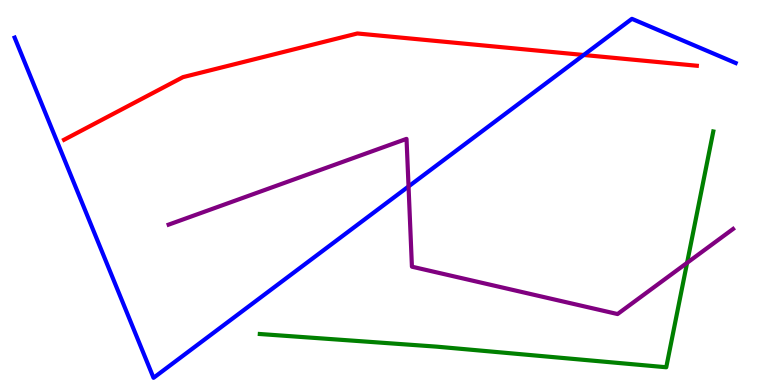[{'lines': ['blue', 'red'], 'intersections': [{'x': 7.53, 'y': 8.57}]}, {'lines': ['green', 'red'], 'intersections': []}, {'lines': ['purple', 'red'], 'intersections': []}, {'lines': ['blue', 'green'], 'intersections': []}, {'lines': ['blue', 'purple'], 'intersections': [{'x': 5.27, 'y': 5.16}]}, {'lines': ['green', 'purple'], 'intersections': [{'x': 8.87, 'y': 3.17}]}]